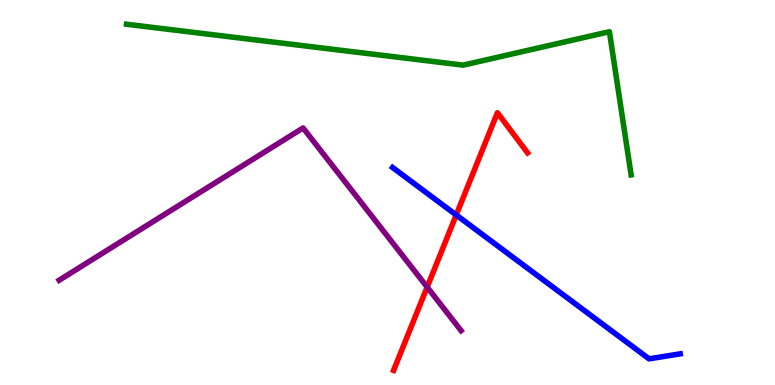[{'lines': ['blue', 'red'], 'intersections': [{'x': 5.89, 'y': 4.42}]}, {'lines': ['green', 'red'], 'intersections': []}, {'lines': ['purple', 'red'], 'intersections': [{'x': 5.51, 'y': 2.54}]}, {'lines': ['blue', 'green'], 'intersections': []}, {'lines': ['blue', 'purple'], 'intersections': []}, {'lines': ['green', 'purple'], 'intersections': []}]